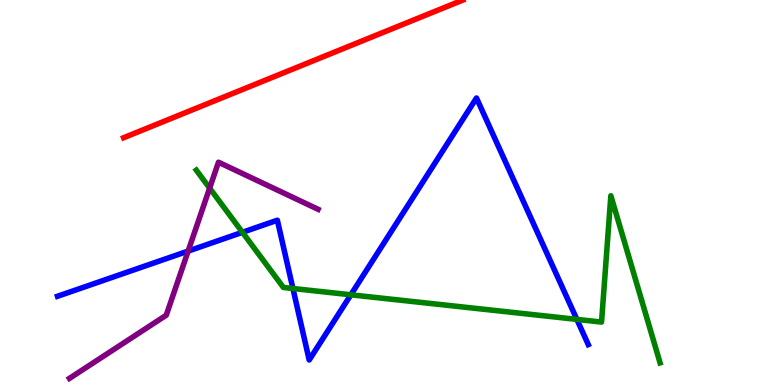[{'lines': ['blue', 'red'], 'intersections': []}, {'lines': ['green', 'red'], 'intersections': []}, {'lines': ['purple', 'red'], 'intersections': []}, {'lines': ['blue', 'green'], 'intersections': [{'x': 3.13, 'y': 3.97}, {'x': 3.78, 'y': 2.51}, {'x': 4.53, 'y': 2.34}, {'x': 7.44, 'y': 1.7}]}, {'lines': ['blue', 'purple'], 'intersections': [{'x': 2.43, 'y': 3.48}]}, {'lines': ['green', 'purple'], 'intersections': [{'x': 2.71, 'y': 5.11}]}]